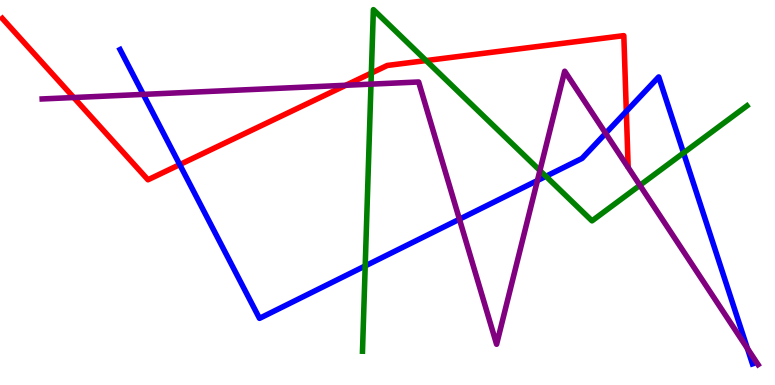[{'lines': ['blue', 'red'], 'intersections': [{'x': 2.32, 'y': 5.72}, {'x': 8.08, 'y': 7.11}]}, {'lines': ['green', 'red'], 'intersections': [{'x': 4.79, 'y': 8.1}, {'x': 5.5, 'y': 8.43}]}, {'lines': ['purple', 'red'], 'intersections': [{'x': 0.951, 'y': 7.47}, {'x': 4.46, 'y': 7.79}]}, {'lines': ['blue', 'green'], 'intersections': [{'x': 4.71, 'y': 3.09}, {'x': 7.04, 'y': 5.42}, {'x': 8.82, 'y': 6.03}]}, {'lines': ['blue', 'purple'], 'intersections': [{'x': 1.85, 'y': 7.55}, {'x': 5.93, 'y': 4.31}, {'x': 6.93, 'y': 5.31}, {'x': 7.81, 'y': 6.54}, {'x': 9.64, 'y': 0.95}]}, {'lines': ['green', 'purple'], 'intersections': [{'x': 4.79, 'y': 7.81}, {'x': 6.97, 'y': 5.57}, {'x': 8.26, 'y': 5.19}]}]